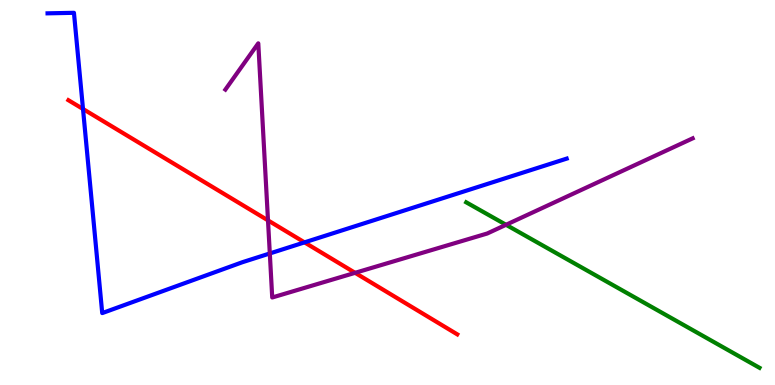[{'lines': ['blue', 'red'], 'intersections': [{'x': 1.07, 'y': 7.17}, {'x': 3.93, 'y': 3.7}]}, {'lines': ['green', 'red'], 'intersections': []}, {'lines': ['purple', 'red'], 'intersections': [{'x': 3.46, 'y': 4.28}, {'x': 4.58, 'y': 2.91}]}, {'lines': ['blue', 'green'], 'intersections': []}, {'lines': ['blue', 'purple'], 'intersections': [{'x': 3.48, 'y': 3.42}]}, {'lines': ['green', 'purple'], 'intersections': [{'x': 6.53, 'y': 4.16}]}]